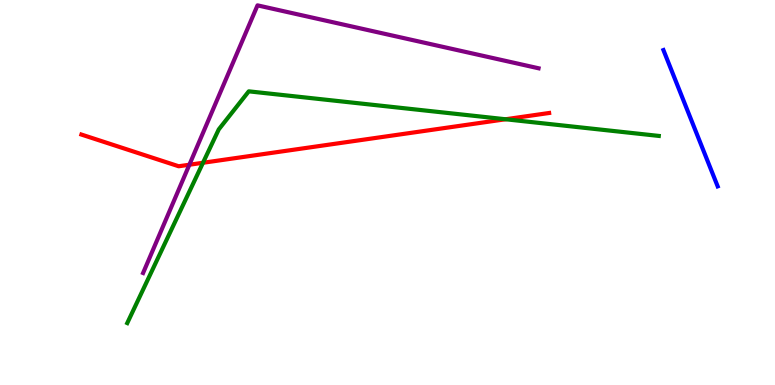[{'lines': ['blue', 'red'], 'intersections': []}, {'lines': ['green', 'red'], 'intersections': [{'x': 2.62, 'y': 5.77}, {'x': 6.52, 'y': 6.9}]}, {'lines': ['purple', 'red'], 'intersections': [{'x': 2.44, 'y': 5.72}]}, {'lines': ['blue', 'green'], 'intersections': []}, {'lines': ['blue', 'purple'], 'intersections': []}, {'lines': ['green', 'purple'], 'intersections': []}]